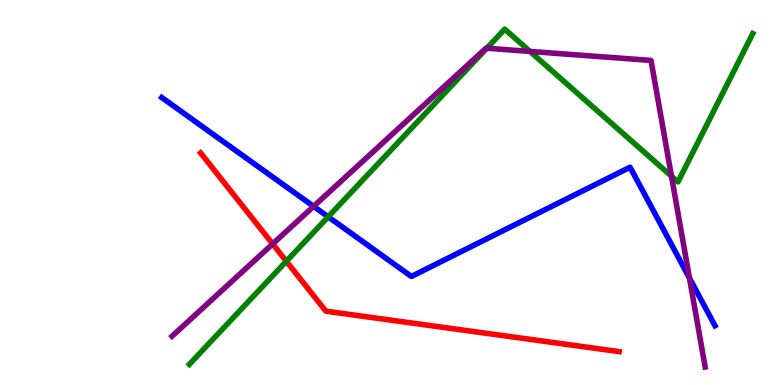[{'lines': ['blue', 'red'], 'intersections': []}, {'lines': ['green', 'red'], 'intersections': [{'x': 3.69, 'y': 3.21}]}, {'lines': ['purple', 'red'], 'intersections': [{'x': 3.52, 'y': 3.66}]}, {'lines': ['blue', 'green'], 'intersections': [{'x': 4.23, 'y': 4.37}]}, {'lines': ['blue', 'purple'], 'intersections': [{'x': 4.05, 'y': 4.64}, {'x': 8.9, 'y': 2.78}]}, {'lines': ['green', 'purple'], 'intersections': [{'x': 6.28, 'y': 8.75}, {'x': 6.84, 'y': 8.66}, {'x': 8.66, 'y': 5.42}]}]